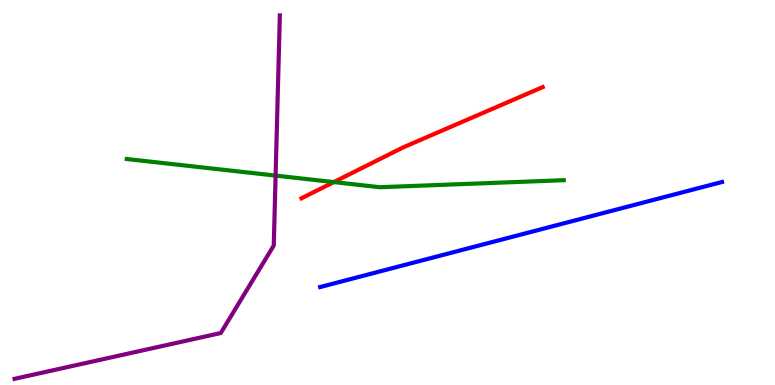[{'lines': ['blue', 'red'], 'intersections': []}, {'lines': ['green', 'red'], 'intersections': [{'x': 4.31, 'y': 5.27}]}, {'lines': ['purple', 'red'], 'intersections': []}, {'lines': ['blue', 'green'], 'intersections': []}, {'lines': ['blue', 'purple'], 'intersections': []}, {'lines': ['green', 'purple'], 'intersections': [{'x': 3.56, 'y': 5.44}]}]